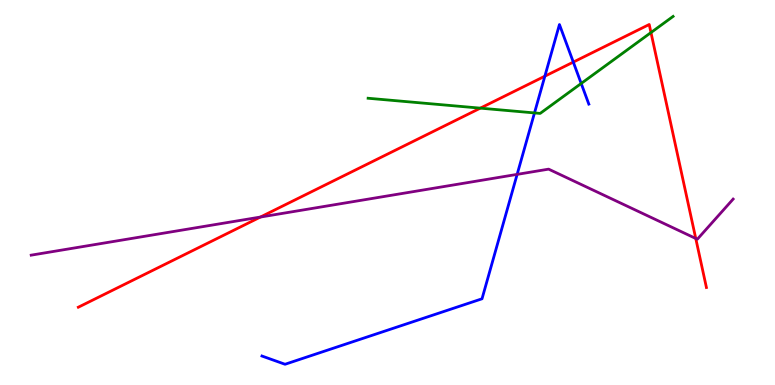[{'lines': ['blue', 'red'], 'intersections': [{'x': 7.03, 'y': 8.02}, {'x': 7.4, 'y': 8.39}]}, {'lines': ['green', 'red'], 'intersections': [{'x': 6.2, 'y': 7.19}, {'x': 8.4, 'y': 9.15}]}, {'lines': ['purple', 'red'], 'intersections': [{'x': 3.36, 'y': 4.36}, {'x': 8.98, 'y': 3.81}]}, {'lines': ['blue', 'green'], 'intersections': [{'x': 6.9, 'y': 7.07}, {'x': 7.5, 'y': 7.83}]}, {'lines': ['blue', 'purple'], 'intersections': [{'x': 6.67, 'y': 5.47}]}, {'lines': ['green', 'purple'], 'intersections': []}]